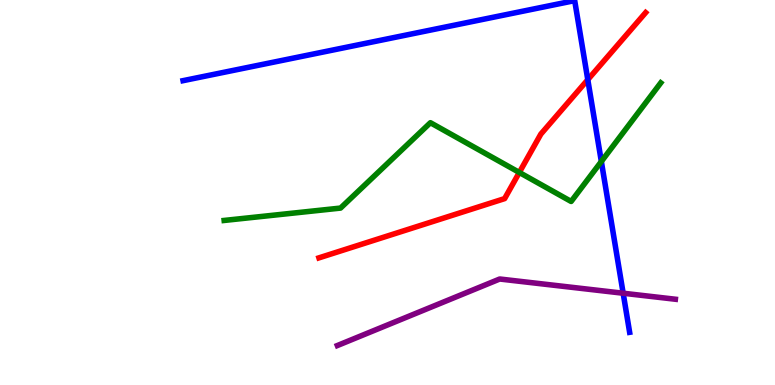[{'lines': ['blue', 'red'], 'intersections': [{'x': 7.58, 'y': 7.93}]}, {'lines': ['green', 'red'], 'intersections': [{'x': 6.7, 'y': 5.52}]}, {'lines': ['purple', 'red'], 'intersections': []}, {'lines': ['blue', 'green'], 'intersections': [{'x': 7.76, 'y': 5.81}]}, {'lines': ['blue', 'purple'], 'intersections': [{'x': 8.04, 'y': 2.38}]}, {'lines': ['green', 'purple'], 'intersections': []}]